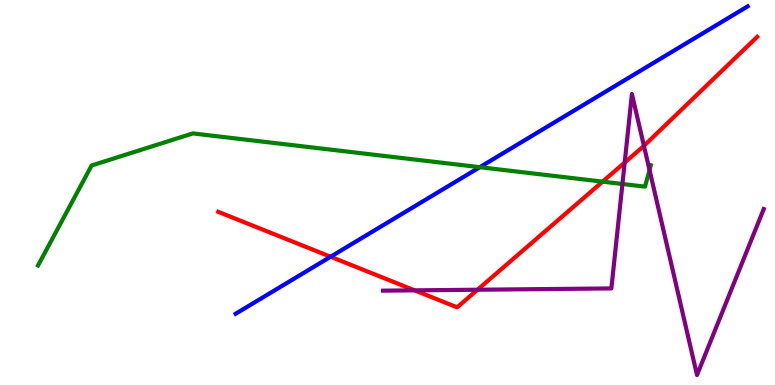[{'lines': ['blue', 'red'], 'intersections': [{'x': 4.27, 'y': 3.33}]}, {'lines': ['green', 'red'], 'intersections': [{'x': 7.78, 'y': 5.28}]}, {'lines': ['purple', 'red'], 'intersections': [{'x': 5.35, 'y': 2.46}, {'x': 6.16, 'y': 2.47}, {'x': 8.06, 'y': 5.78}, {'x': 8.31, 'y': 6.21}]}, {'lines': ['blue', 'green'], 'intersections': [{'x': 6.19, 'y': 5.66}]}, {'lines': ['blue', 'purple'], 'intersections': []}, {'lines': ['green', 'purple'], 'intersections': [{'x': 8.03, 'y': 5.22}, {'x': 8.38, 'y': 5.58}]}]